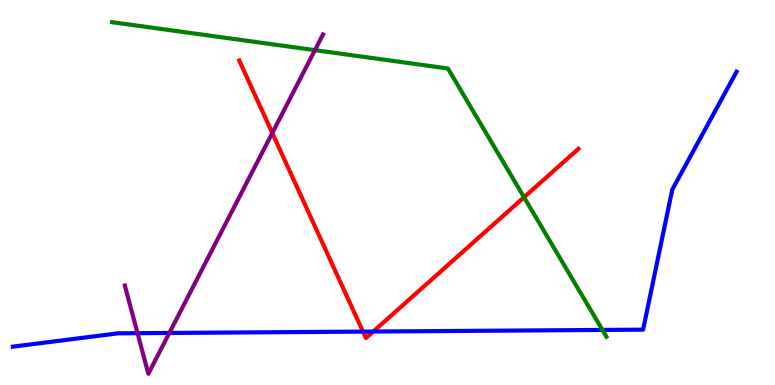[{'lines': ['blue', 'red'], 'intersections': [{'x': 4.68, 'y': 1.39}, {'x': 4.82, 'y': 1.39}]}, {'lines': ['green', 'red'], 'intersections': [{'x': 6.76, 'y': 4.88}]}, {'lines': ['purple', 'red'], 'intersections': [{'x': 3.51, 'y': 6.55}]}, {'lines': ['blue', 'green'], 'intersections': [{'x': 7.77, 'y': 1.43}]}, {'lines': ['blue', 'purple'], 'intersections': [{'x': 1.77, 'y': 1.35}, {'x': 2.19, 'y': 1.35}]}, {'lines': ['green', 'purple'], 'intersections': [{'x': 4.06, 'y': 8.7}]}]